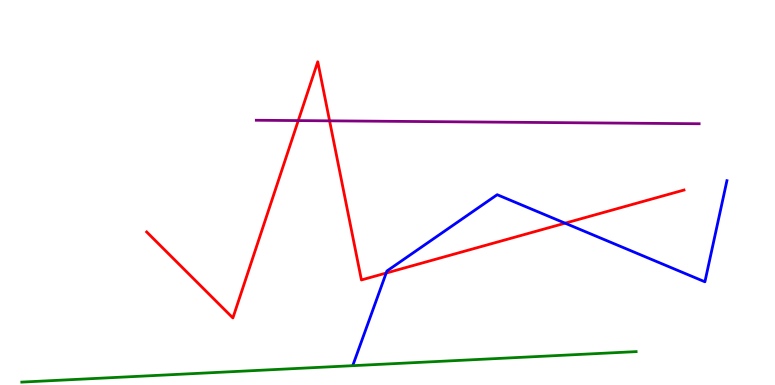[{'lines': ['blue', 'red'], 'intersections': [{'x': 4.98, 'y': 2.91}, {'x': 7.29, 'y': 4.2}]}, {'lines': ['green', 'red'], 'intersections': []}, {'lines': ['purple', 'red'], 'intersections': [{'x': 3.85, 'y': 6.87}, {'x': 4.25, 'y': 6.86}]}, {'lines': ['blue', 'green'], 'intersections': []}, {'lines': ['blue', 'purple'], 'intersections': []}, {'lines': ['green', 'purple'], 'intersections': []}]